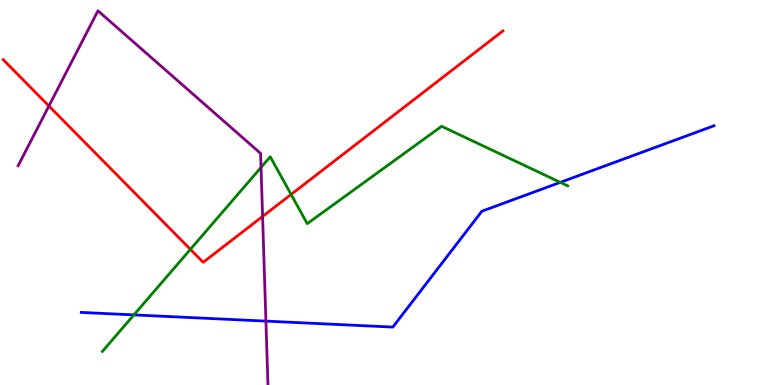[{'lines': ['blue', 'red'], 'intersections': []}, {'lines': ['green', 'red'], 'intersections': [{'x': 2.46, 'y': 3.52}, {'x': 3.76, 'y': 4.95}]}, {'lines': ['purple', 'red'], 'intersections': [{'x': 0.631, 'y': 7.25}, {'x': 3.39, 'y': 4.38}]}, {'lines': ['blue', 'green'], 'intersections': [{'x': 1.73, 'y': 1.82}, {'x': 7.23, 'y': 5.26}]}, {'lines': ['blue', 'purple'], 'intersections': [{'x': 3.43, 'y': 1.66}]}, {'lines': ['green', 'purple'], 'intersections': [{'x': 3.37, 'y': 5.65}]}]